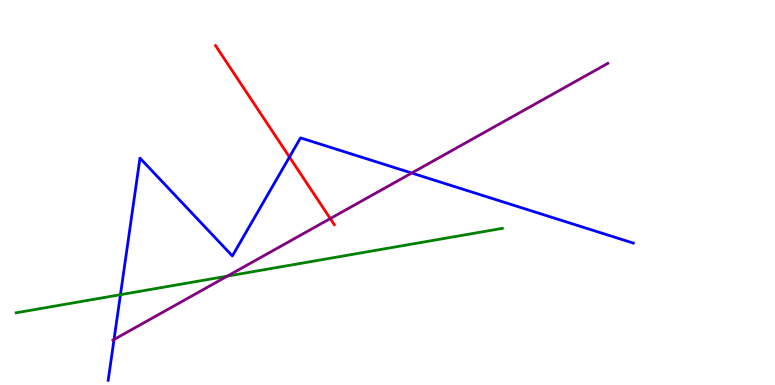[{'lines': ['blue', 'red'], 'intersections': [{'x': 3.74, 'y': 5.92}]}, {'lines': ['green', 'red'], 'intersections': []}, {'lines': ['purple', 'red'], 'intersections': [{'x': 4.26, 'y': 4.32}]}, {'lines': ['blue', 'green'], 'intersections': [{'x': 1.55, 'y': 2.35}]}, {'lines': ['blue', 'purple'], 'intersections': [{'x': 1.47, 'y': 1.18}, {'x': 5.31, 'y': 5.51}]}, {'lines': ['green', 'purple'], 'intersections': [{'x': 2.93, 'y': 2.83}]}]